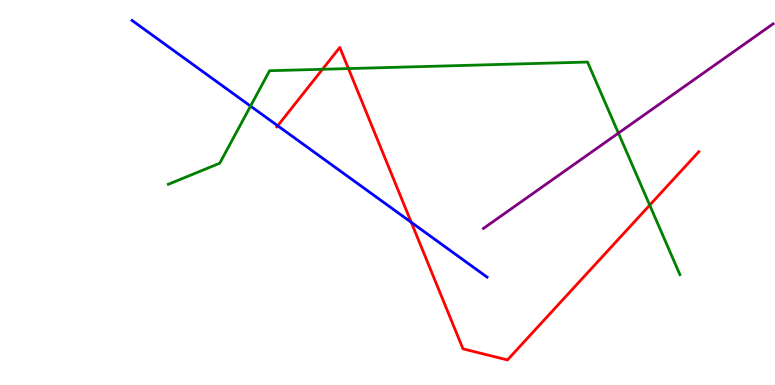[{'lines': ['blue', 'red'], 'intersections': [{'x': 3.58, 'y': 6.73}, {'x': 5.31, 'y': 4.23}]}, {'lines': ['green', 'red'], 'intersections': [{'x': 4.16, 'y': 8.2}, {'x': 4.5, 'y': 8.22}, {'x': 8.38, 'y': 4.67}]}, {'lines': ['purple', 'red'], 'intersections': []}, {'lines': ['blue', 'green'], 'intersections': [{'x': 3.23, 'y': 7.24}]}, {'lines': ['blue', 'purple'], 'intersections': []}, {'lines': ['green', 'purple'], 'intersections': [{'x': 7.98, 'y': 6.54}]}]